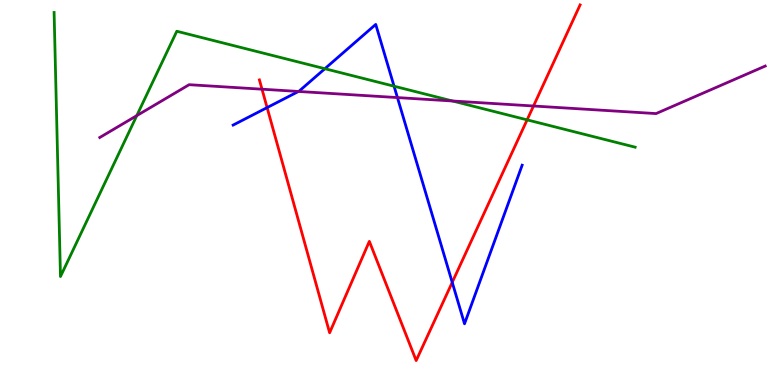[{'lines': ['blue', 'red'], 'intersections': [{'x': 3.45, 'y': 7.21}, {'x': 5.84, 'y': 2.67}]}, {'lines': ['green', 'red'], 'intersections': [{'x': 6.8, 'y': 6.89}]}, {'lines': ['purple', 'red'], 'intersections': [{'x': 3.38, 'y': 7.68}, {'x': 6.88, 'y': 7.25}]}, {'lines': ['blue', 'green'], 'intersections': [{'x': 4.19, 'y': 8.22}, {'x': 5.08, 'y': 7.76}]}, {'lines': ['blue', 'purple'], 'intersections': [{'x': 3.85, 'y': 7.62}, {'x': 5.13, 'y': 7.47}]}, {'lines': ['green', 'purple'], 'intersections': [{'x': 1.76, 'y': 7.0}, {'x': 5.84, 'y': 7.38}]}]